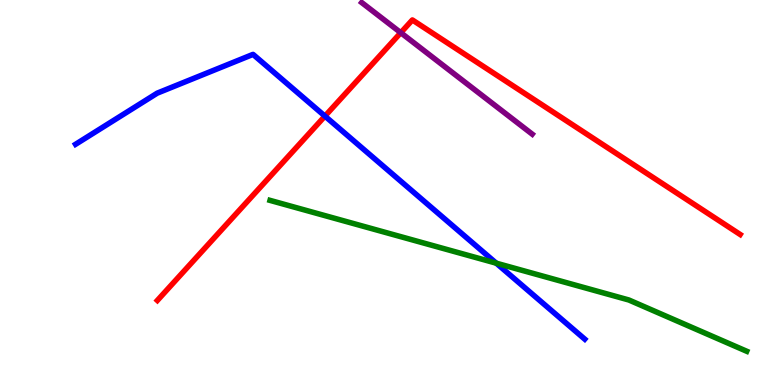[{'lines': ['blue', 'red'], 'intersections': [{'x': 4.19, 'y': 6.98}]}, {'lines': ['green', 'red'], 'intersections': []}, {'lines': ['purple', 'red'], 'intersections': [{'x': 5.17, 'y': 9.15}]}, {'lines': ['blue', 'green'], 'intersections': [{'x': 6.4, 'y': 3.16}]}, {'lines': ['blue', 'purple'], 'intersections': []}, {'lines': ['green', 'purple'], 'intersections': []}]